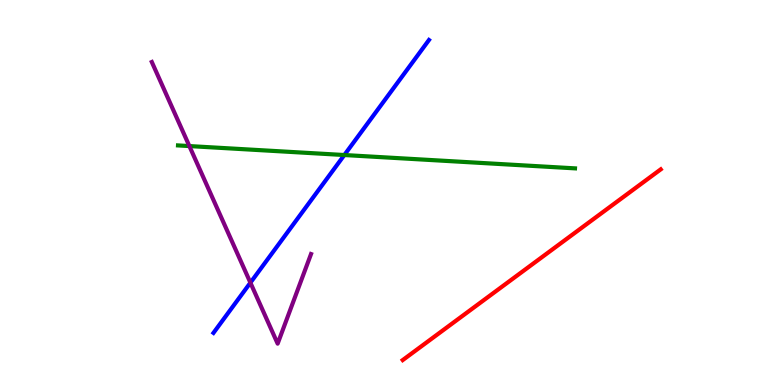[{'lines': ['blue', 'red'], 'intersections': []}, {'lines': ['green', 'red'], 'intersections': []}, {'lines': ['purple', 'red'], 'intersections': []}, {'lines': ['blue', 'green'], 'intersections': [{'x': 4.44, 'y': 5.97}]}, {'lines': ['blue', 'purple'], 'intersections': [{'x': 3.23, 'y': 2.66}]}, {'lines': ['green', 'purple'], 'intersections': [{'x': 2.44, 'y': 6.21}]}]